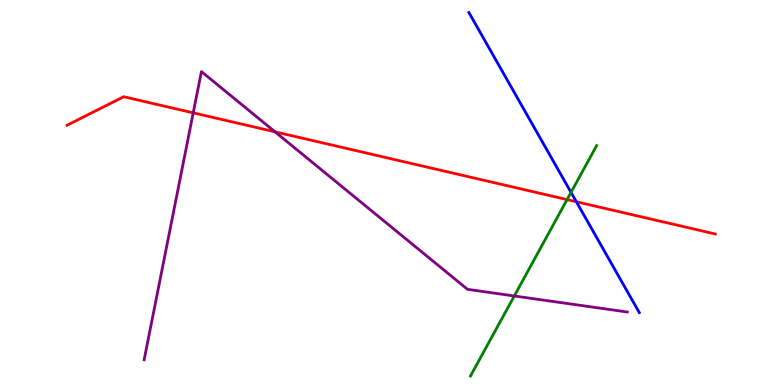[{'lines': ['blue', 'red'], 'intersections': [{'x': 7.44, 'y': 4.76}]}, {'lines': ['green', 'red'], 'intersections': [{'x': 7.32, 'y': 4.82}]}, {'lines': ['purple', 'red'], 'intersections': [{'x': 2.49, 'y': 7.07}, {'x': 3.55, 'y': 6.58}]}, {'lines': ['blue', 'green'], 'intersections': [{'x': 7.37, 'y': 5.0}]}, {'lines': ['blue', 'purple'], 'intersections': []}, {'lines': ['green', 'purple'], 'intersections': [{'x': 6.64, 'y': 2.31}]}]